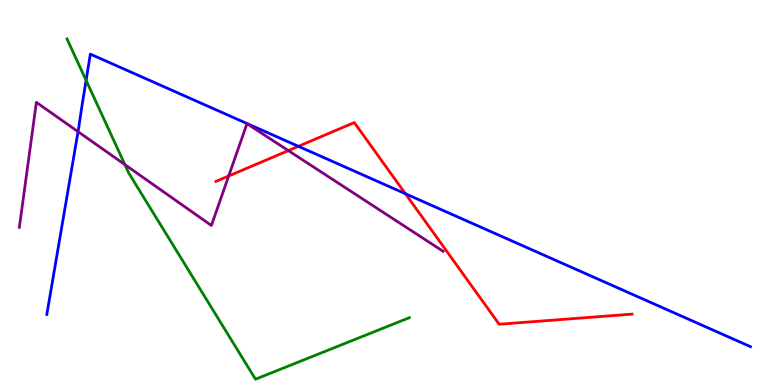[{'lines': ['blue', 'red'], 'intersections': [{'x': 3.85, 'y': 6.2}, {'x': 5.23, 'y': 4.97}]}, {'lines': ['green', 'red'], 'intersections': []}, {'lines': ['purple', 'red'], 'intersections': [{'x': 2.95, 'y': 5.43}, {'x': 3.72, 'y': 6.09}]}, {'lines': ['blue', 'green'], 'intersections': [{'x': 1.11, 'y': 7.91}]}, {'lines': ['blue', 'purple'], 'intersections': [{'x': 1.01, 'y': 6.58}]}, {'lines': ['green', 'purple'], 'intersections': [{'x': 1.61, 'y': 5.72}]}]